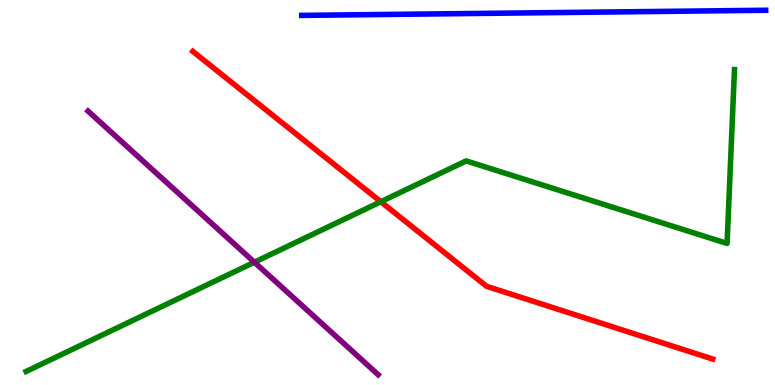[{'lines': ['blue', 'red'], 'intersections': []}, {'lines': ['green', 'red'], 'intersections': [{'x': 4.91, 'y': 4.76}]}, {'lines': ['purple', 'red'], 'intersections': []}, {'lines': ['blue', 'green'], 'intersections': []}, {'lines': ['blue', 'purple'], 'intersections': []}, {'lines': ['green', 'purple'], 'intersections': [{'x': 3.28, 'y': 3.19}]}]